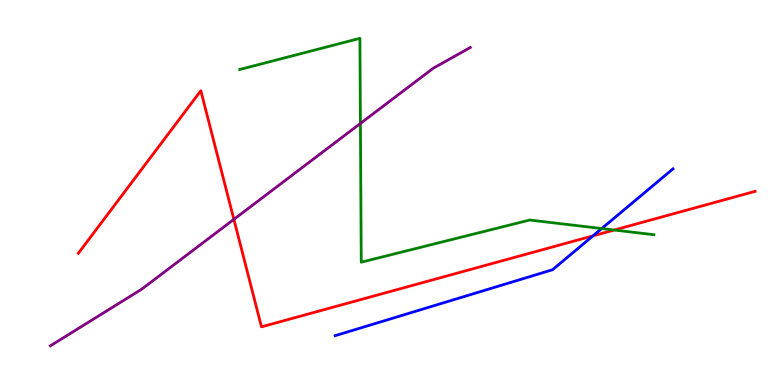[{'lines': ['blue', 'red'], 'intersections': [{'x': 7.65, 'y': 3.87}]}, {'lines': ['green', 'red'], 'intersections': [{'x': 7.93, 'y': 4.03}]}, {'lines': ['purple', 'red'], 'intersections': [{'x': 3.02, 'y': 4.3}]}, {'lines': ['blue', 'green'], 'intersections': [{'x': 7.76, 'y': 4.06}]}, {'lines': ['blue', 'purple'], 'intersections': []}, {'lines': ['green', 'purple'], 'intersections': [{'x': 4.65, 'y': 6.79}]}]